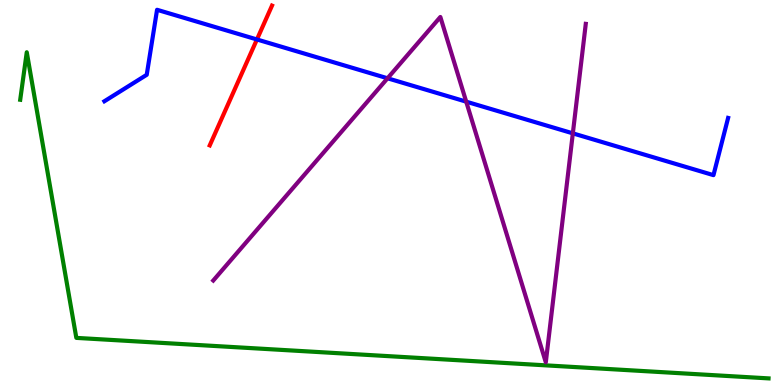[{'lines': ['blue', 'red'], 'intersections': [{'x': 3.32, 'y': 8.97}]}, {'lines': ['green', 'red'], 'intersections': []}, {'lines': ['purple', 'red'], 'intersections': []}, {'lines': ['blue', 'green'], 'intersections': []}, {'lines': ['blue', 'purple'], 'intersections': [{'x': 5.0, 'y': 7.97}, {'x': 6.02, 'y': 7.36}, {'x': 7.39, 'y': 6.54}]}, {'lines': ['green', 'purple'], 'intersections': []}]